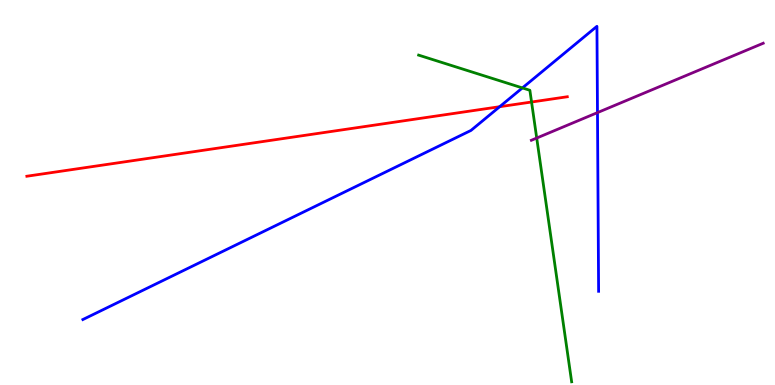[{'lines': ['blue', 'red'], 'intersections': [{'x': 6.45, 'y': 7.23}]}, {'lines': ['green', 'red'], 'intersections': [{'x': 6.86, 'y': 7.35}]}, {'lines': ['purple', 'red'], 'intersections': []}, {'lines': ['blue', 'green'], 'intersections': [{'x': 6.74, 'y': 7.72}]}, {'lines': ['blue', 'purple'], 'intersections': [{'x': 7.71, 'y': 7.08}]}, {'lines': ['green', 'purple'], 'intersections': [{'x': 6.93, 'y': 6.41}]}]